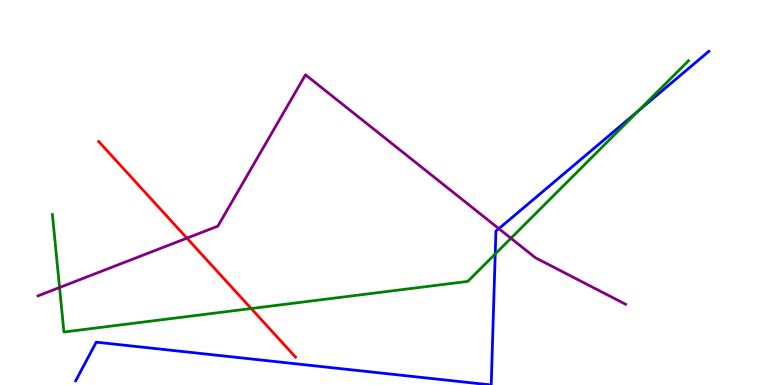[{'lines': ['blue', 'red'], 'intersections': []}, {'lines': ['green', 'red'], 'intersections': [{'x': 3.24, 'y': 1.99}]}, {'lines': ['purple', 'red'], 'intersections': [{'x': 2.41, 'y': 3.81}]}, {'lines': ['blue', 'green'], 'intersections': [{'x': 6.39, 'y': 3.4}, {'x': 8.24, 'y': 7.12}]}, {'lines': ['blue', 'purple'], 'intersections': [{'x': 6.44, 'y': 4.06}]}, {'lines': ['green', 'purple'], 'intersections': [{'x': 0.768, 'y': 2.53}, {'x': 6.59, 'y': 3.81}]}]